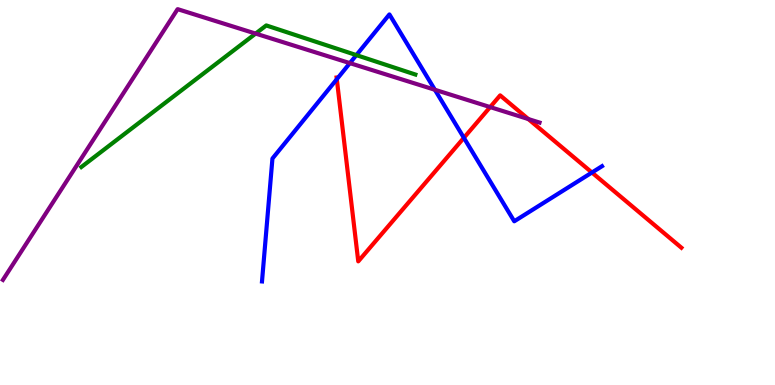[{'lines': ['blue', 'red'], 'intersections': [{'x': 4.35, 'y': 7.94}, {'x': 5.99, 'y': 6.42}, {'x': 7.64, 'y': 5.52}]}, {'lines': ['green', 'red'], 'intersections': []}, {'lines': ['purple', 'red'], 'intersections': [{'x': 6.32, 'y': 7.22}, {'x': 6.82, 'y': 6.91}]}, {'lines': ['blue', 'green'], 'intersections': [{'x': 4.6, 'y': 8.57}]}, {'lines': ['blue', 'purple'], 'intersections': [{'x': 4.51, 'y': 8.36}, {'x': 5.61, 'y': 7.67}]}, {'lines': ['green', 'purple'], 'intersections': [{'x': 3.3, 'y': 9.13}]}]